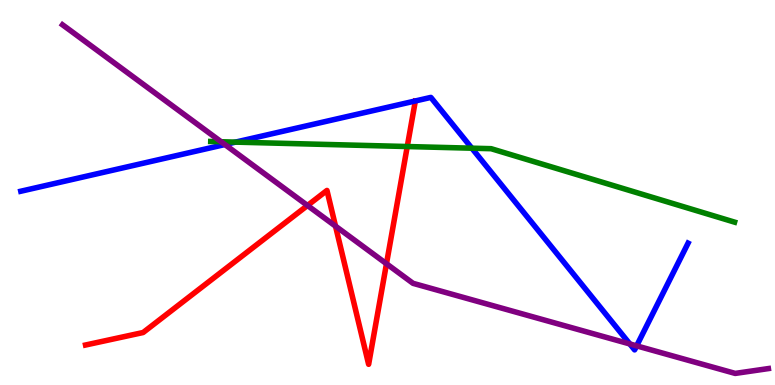[{'lines': ['blue', 'red'], 'intersections': []}, {'lines': ['green', 'red'], 'intersections': [{'x': 5.25, 'y': 6.19}]}, {'lines': ['purple', 'red'], 'intersections': [{'x': 3.97, 'y': 4.66}, {'x': 4.33, 'y': 4.13}, {'x': 4.99, 'y': 3.15}]}, {'lines': ['blue', 'green'], 'intersections': [{'x': 3.04, 'y': 6.31}, {'x': 6.09, 'y': 6.15}]}, {'lines': ['blue', 'purple'], 'intersections': [{'x': 2.9, 'y': 6.25}, {'x': 8.13, 'y': 1.07}, {'x': 8.21, 'y': 1.02}]}, {'lines': ['green', 'purple'], 'intersections': [{'x': 2.85, 'y': 6.32}]}]